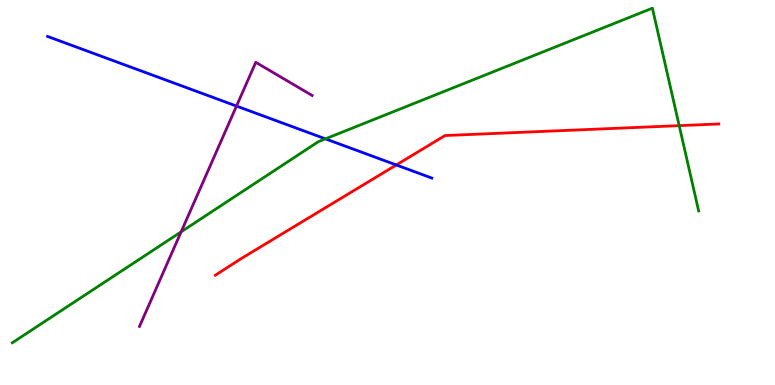[{'lines': ['blue', 'red'], 'intersections': [{'x': 5.11, 'y': 5.72}]}, {'lines': ['green', 'red'], 'intersections': [{'x': 8.76, 'y': 6.74}]}, {'lines': ['purple', 'red'], 'intersections': []}, {'lines': ['blue', 'green'], 'intersections': [{'x': 4.2, 'y': 6.39}]}, {'lines': ['blue', 'purple'], 'intersections': [{'x': 3.05, 'y': 7.24}]}, {'lines': ['green', 'purple'], 'intersections': [{'x': 2.34, 'y': 3.98}]}]